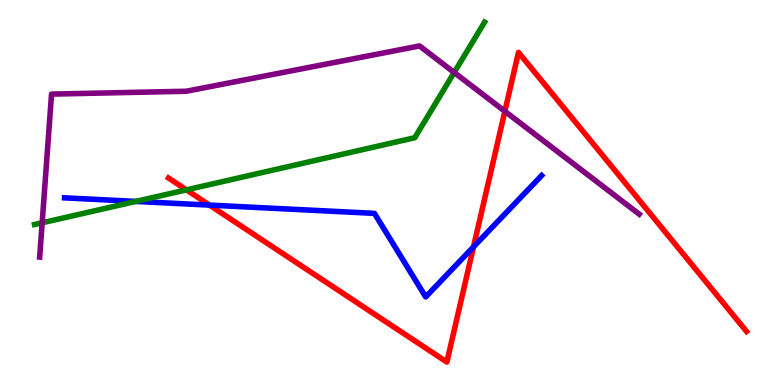[{'lines': ['blue', 'red'], 'intersections': [{'x': 2.7, 'y': 4.67}, {'x': 6.11, 'y': 3.59}]}, {'lines': ['green', 'red'], 'intersections': [{'x': 2.41, 'y': 5.07}]}, {'lines': ['purple', 'red'], 'intersections': [{'x': 6.51, 'y': 7.11}]}, {'lines': ['blue', 'green'], 'intersections': [{'x': 1.75, 'y': 4.77}]}, {'lines': ['blue', 'purple'], 'intersections': []}, {'lines': ['green', 'purple'], 'intersections': [{'x': 0.544, 'y': 4.21}, {'x': 5.86, 'y': 8.12}]}]